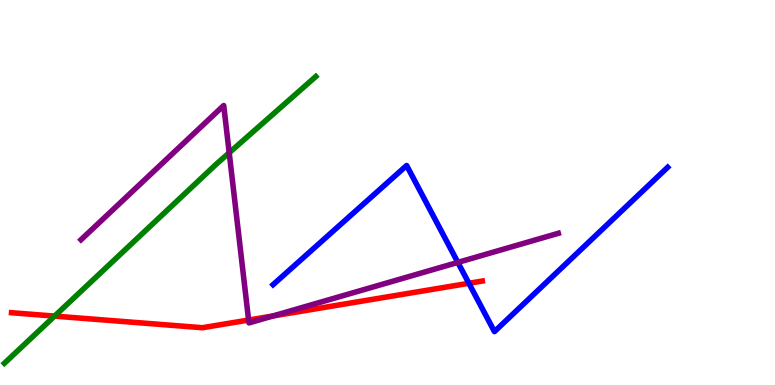[{'lines': ['blue', 'red'], 'intersections': [{'x': 6.05, 'y': 2.64}]}, {'lines': ['green', 'red'], 'intersections': [{'x': 0.704, 'y': 1.79}]}, {'lines': ['purple', 'red'], 'intersections': [{'x': 3.21, 'y': 1.69}, {'x': 3.52, 'y': 1.79}]}, {'lines': ['blue', 'green'], 'intersections': []}, {'lines': ['blue', 'purple'], 'intersections': [{'x': 5.91, 'y': 3.18}]}, {'lines': ['green', 'purple'], 'intersections': [{'x': 2.96, 'y': 6.03}]}]